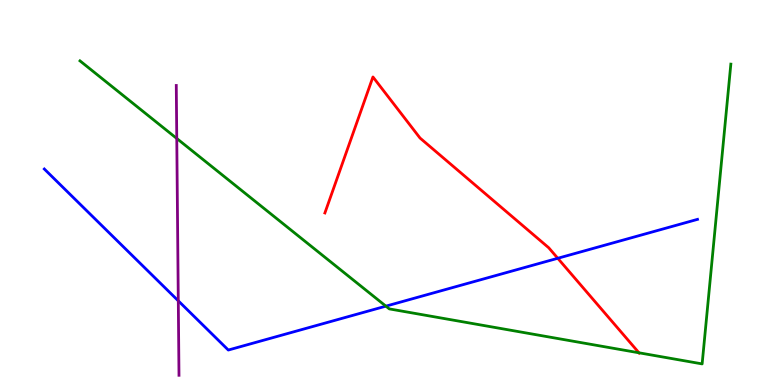[{'lines': ['blue', 'red'], 'intersections': [{'x': 7.2, 'y': 3.29}]}, {'lines': ['green', 'red'], 'intersections': [{'x': 8.24, 'y': 0.837}]}, {'lines': ['purple', 'red'], 'intersections': []}, {'lines': ['blue', 'green'], 'intersections': [{'x': 4.98, 'y': 2.05}]}, {'lines': ['blue', 'purple'], 'intersections': [{'x': 2.3, 'y': 2.19}]}, {'lines': ['green', 'purple'], 'intersections': [{'x': 2.28, 'y': 6.4}]}]